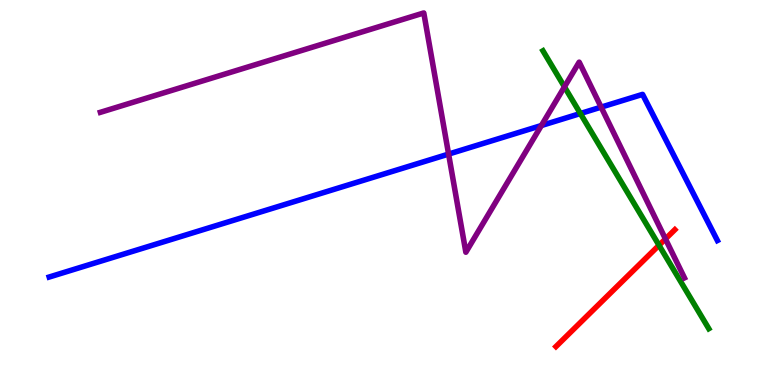[{'lines': ['blue', 'red'], 'intersections': []}, {'lines': ['green', 'red'], 'intersections': [{'x': 8.5, 'y': 3.63}]}, {'lines': ['purple', 'red'], 'intersections': [{'x': 8.59, 'y': 3.79}]}, {'lines': ['blue', 'green'], 'intersections': [{'x': 7.49, 'y': 7.05}]}, {'lines': ['blue', 'purple'], 'intersections': [{'x': 5.79, 'y': 6.0}, {'x': 6.99, 'y': 6.74}, {'x': 7.76, 'y': 7.22}]}, {'lines': ['green', 'purple'], 'intersections': [{'x': 7.28, 'y': 7.74}]}]